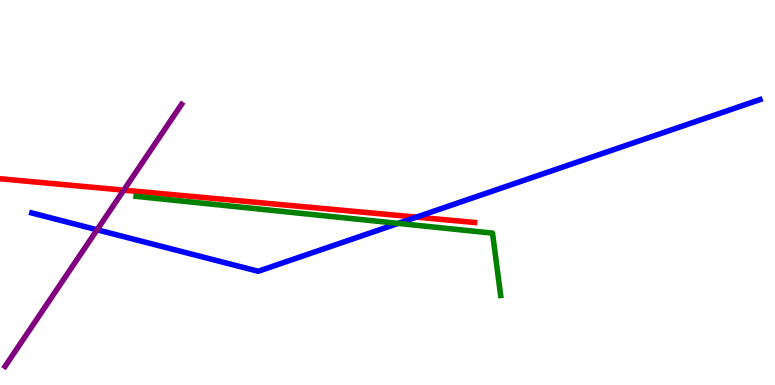[{'lines': ['blue', 'red'], 'intersections': [{'x': 5.37, 'y': 4.36}]}, {'lines': ['green', 'red'], 'intersections': []}, {'lines': ['purple', 'red'], 'intersections': [{'x': 1.6, 'y': 5.06}]}, {'lines': ['blue', 'green'], 'intersections': [{'x': 5.14, 'y': 4.2}]}, {'lines': ['blue', 'purple'], 'intersections': [{'x': 1.25, 'y': 4.03}]}, {'lines': ['green', 'purple'], 'intersections': []}]